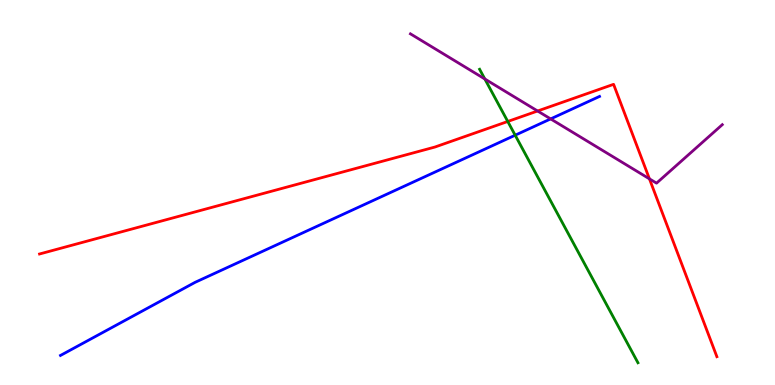[{'lines': ['blue', 'red'], 'intersections': []}, {'lines': ['green', 'red'], 'intersections': [{'x': 6.55, 'y': 6.84}]}, {'lines': ['purple', 'red'], 'intersections': [{'x': 6.94, 'y': 7.12}, {'x': 8.38, 'y': 5.35}]}, {'lines': ['blue', 'green'], 'intersections': [{'x': 6.65, 'y': 6.49}]}, {'lines': ['blue', 'purple'], 'intersections': [{'x': 7.11, 'y': 6.91}]}, {'lines': ['green', 'purple'], 'intersections': [{'x': 6.26, 'y': 7.95}]}]